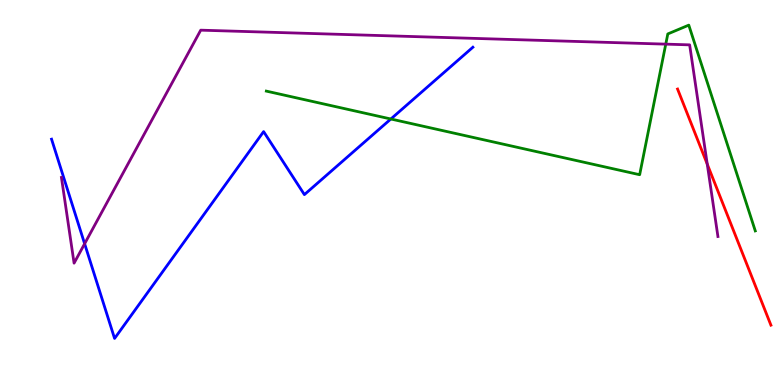[{'lines': ['blue', 'red'], 'intersections': []}, {'lines': ['green', 'red'], 'intersections': []}, {'lines': ['purple', 'red'], 'intersections': [{'x': 9.13, 'y': 5.74}]}, {'lines': ['blue', 'green'], 'intersections': [{'x': 5.04, 'y': 6.91}]}, {'lines': ['blue', 'purple'], 'intersections': [{'x': 1.09, 'y': 3.67}]}, {'lines': ['green', 'purple'], 'intersections': [{'x': 8.59, 'y': 8.85}]}]